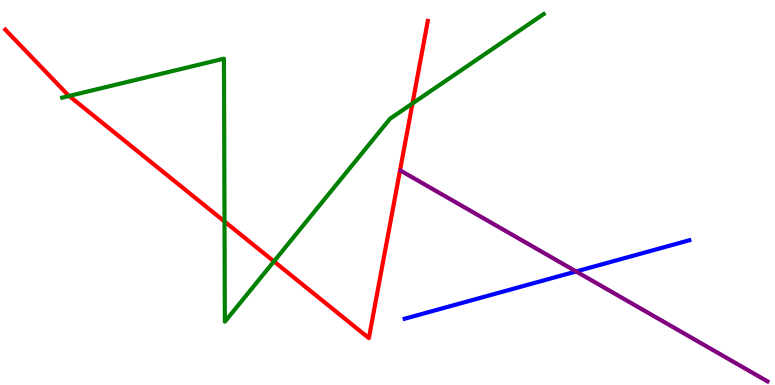[{'lines': ['blue', 'red'], 'intersections': []}, {'lines': ['green', 'red'], 'intersections': [{'x': 0.892, 'y': 7.51}, {'x': 2.9, 'y': 4.25}, {'x': 3.53, 'y': 3.21}, {'x': 5.32, 'y': 7.31}]}, {'lines': ['purple', 'red'], 'intersections': []}, {'lines': ['blue', 'green'], 'intersections': []}, {'lines': ['blue', 'purple'], 'intersections': [{'x': 7.43, 'y': 2.95}]}, {'lines': ['green', 'purple'], 'intersections': []}]